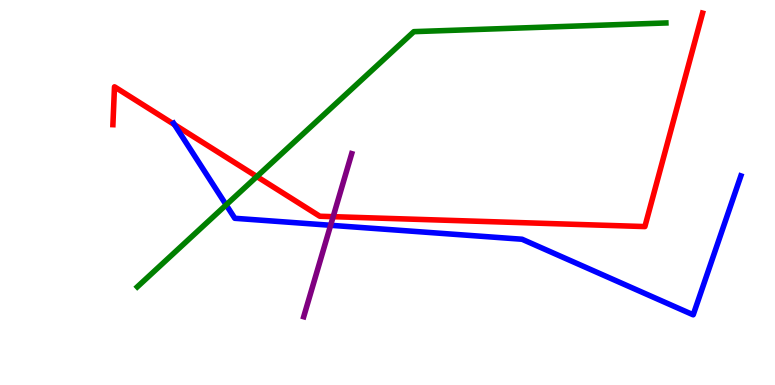[{'lines': ['blue', 'red'], 'intersections': [{'x': 2.25, 'y': 6.76}]}, {'lines': ['green', 'red'], 'intersections': [{'x': 3.31, 'y': 5.41}]}, {'lines': ['purple', 'red'], 'intersections': [{'x': 4.3, 'y': 4.37}]}, {'lines': ['blue', 'green'], 'intersections': [{'x': 2.92, 'y': 4.68}]}, {'lines': ['blue', 'purple'], 'intersections': [{'x': 4.27, 'y': 4.15}]}, {'lines': ['green', 'purple'], 'intersections': []}]